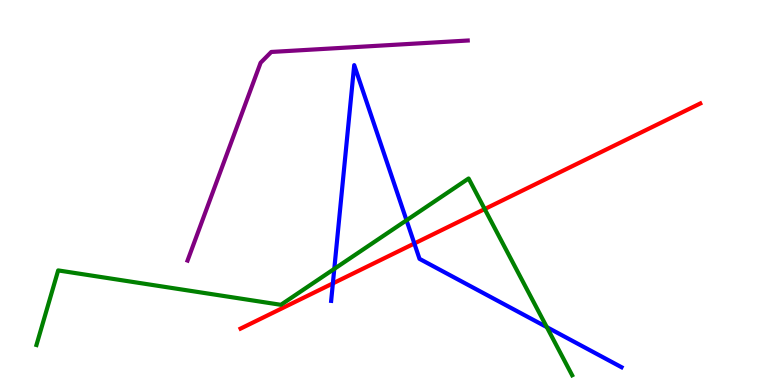[{'lines': ['blue', 'red'], 'intersections': [{'x': 4.3, 'y': 2.64}, {'x': 5.35, 'y': 3.68}]}, {'lines': ['green', 'red'], 'intersections': [{'x': 6.25, 'y': 4.57}]}, {'lines': ['purple', 'red'], 'intersections': []}, {'lines': ['blue', 'green'], 'intersections': [{'x': 4.31, 'y': 3.02}, {'x': 5.25, 'y': 4.28}, {'x': 7.06, 'y': 1.5}]}, {'lines': ['blue', 'purple'], 'intersections': []}, {'lines': ['green', 'purple'], 'intersections': []}]